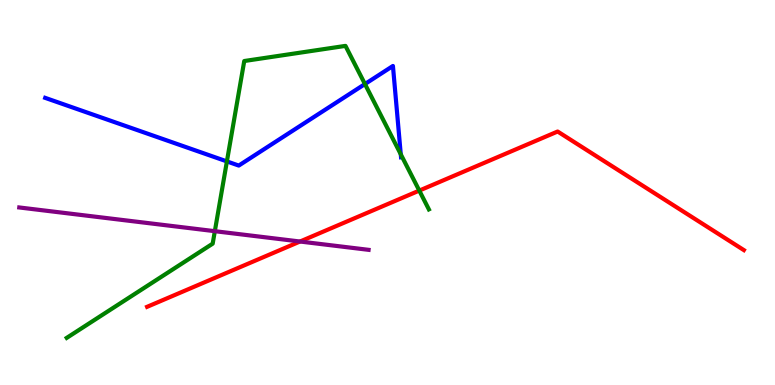[{'lines': ['blue', 'red'], 'intersections': []}, {'lines': ['green', 'red'], 'intersections': [{'x': 5.41, 'y': 5.05}]}, {'lines': ['purple', 'red'], 'intersections': [{'x': 3.87, 'y': 3.73}]}, {'lines': ['blue', 'green'], 'intersections': [{'x': 2.93, 'y': 5.81}, {'x': 4.71, 'y': 7.82}, {'x': 5.17, 'y': 5.99}]}, {'lines': ['blue', 'purple'], 'intersections': []}, {'lines': ['green', 'purple'], 'intersections': [{'x': 2.77, 'y': 4.0}]}]